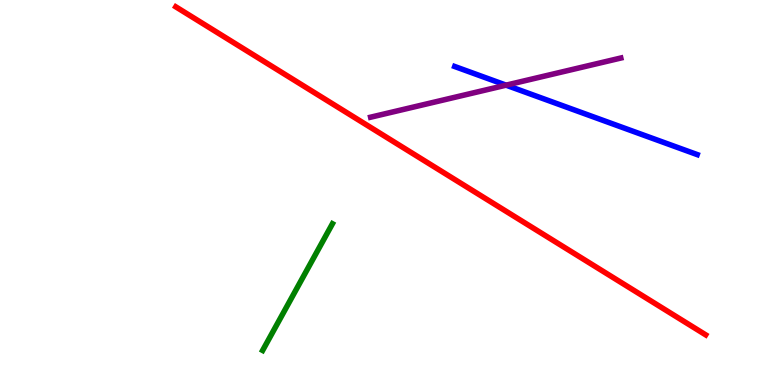[{'lines': ['blue', 'red'], 'intersections': []}, {'lines': ['green', 'red'], 'intersections': []}, {'lines': ['purple', 'red'], 'intersections': []}, {'lines': ['blue', 'green'], 'intersections': []}, {'lines': ['blue', 'purple'], 'intersections': [{'x': 6.53, 'y': 7.79}]}, {'lines': ['green', 'purple'], 'intersections': []}]